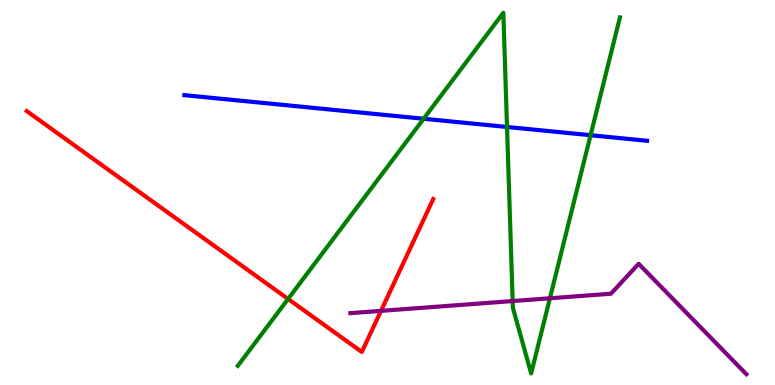[{'lines': ['blue', 'red'], 'intersections': []}, {'lines': ['green', 'red'], 'intersections': [{'x': 3.72, 'y': 2.23}]}, {'lines': ['purple', 'red'], 'intersections': [{'x': 4.92, 'y': 1.93}]}, {'lines': ['blue', 'green'], 'intersections': [{'x': 5.47, 'y': 6.92}, {'x': 6.54, 'y': 6.7}, {'x': 7.62, 'y': 6.49}]}, {'lines': ['blue', 'purple'], 'intersections': []}, {'lines': ['green', 'purple'], 'intersections': [{'x': 6.61, 'y': 2.18}, {'x': 7.1, 'y': 2.25}]}]